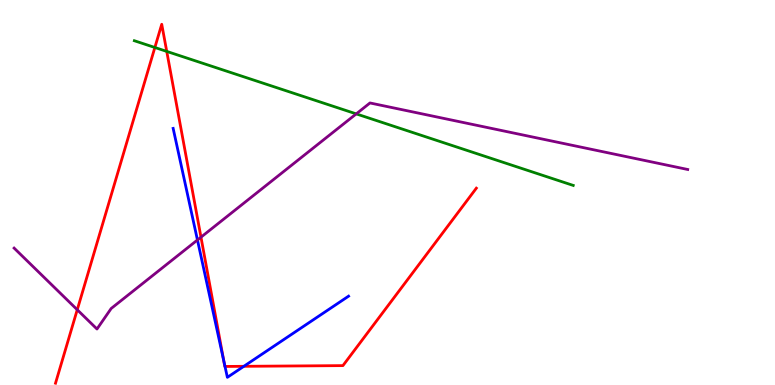[{'lines': ['blue', 'red'], 'intersections': [{'x': 2.89, 'y': 0.637}, {'x': 2.9, 'y': 0.482}, {'x': 3.15, 'y': 0.485}]}, {'lines': ['green', 'red'], 'intersections': [{'x': 2.0, 'y': 8.77}, {'x': 2.15, 'y': 8.66}]}, {'lines': ['purple', 'red'], 'intersections': [{'x': 0.997, 'y': 1.95}, {'x': 2.59, 'y': 3.84}]}, {'lines': ['blue', 'green'], 'intersections': []}, {'lines': ['blue', 'purple'], 'intersections': [{'x': 2.55, 'y': 3.77}]}, {'lines': ['green', 'purple'], 'intersections': [{'x': 4.6, 'y': 7.04}]}]